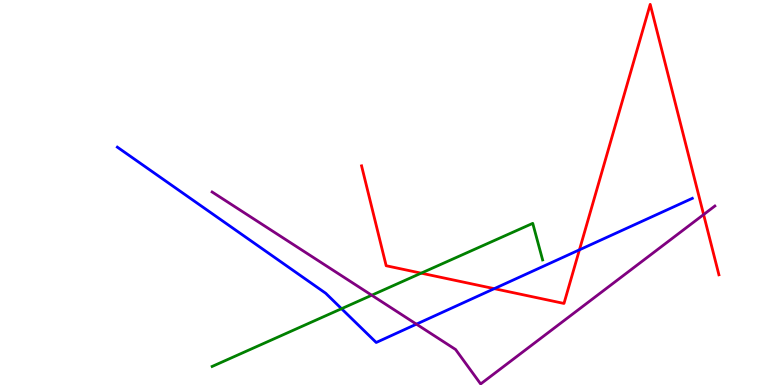[{'lines': ['blue', 'red'], 'intersections': [{'x': 6.38, 'y': 2.5}, {'x': 7.48, 'y': 3.51}]}, {'lines': ['green', 'red'], 'intersections': [{'x': 5.43, 'y': 2.9}]}, {'lines': ['purple', 'red'], 'intersections': [{'x': 9.08, 'y': 4.43}]}, {'lines': ['blue', 'green'], 'intersections': [{'x': 4.41, 'y': 1.98}]}, {'lines': ['blue', 'purple'], 'intersections': [{'x': 5.37, 'y': 1.58}]}, {'lines': ['green', 'purple'], 'intersections': [{'x': 4.8, 'y': 2.33}]}]